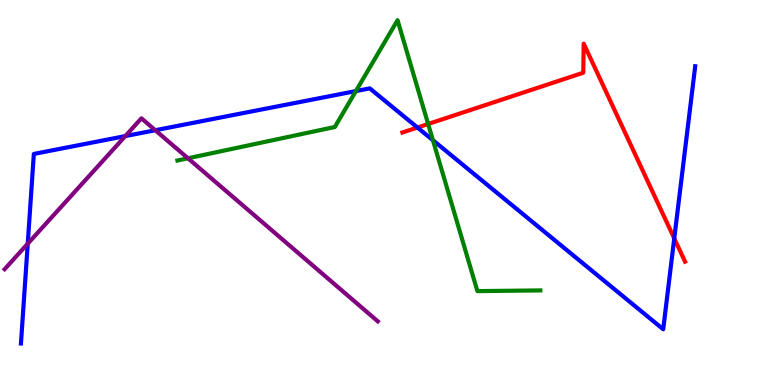[{'lines': ['blue', 'red'], 'intersections': [{'x': 5.39, 'y': 6.69}, {'x': 8.7, 'y': 3.81}]}, {'lines': ['green', 'red'], 'intersections': [{'x': 5.52, 'y': 6.78}]}, {'lines': ['purple', 'red'], 'intersections': []}, {'lines': ['blue', 'green'], 'intersections': [{'x': 4.59, 'y': 7.63}, {'x': 5.59, 'y': 6.36}]}, {'lines': ['blue', 'purple'], 'intersections': [{'x': 0.358, 'y': 3.67}, {'x': 1.62, 'y': 6.47}, {'x': 2.0, 'y': 6.62}]}, {'lines': ['green', 'purple'], 'intersections': [{'x': 2.43, 'y': 5.89}]}]